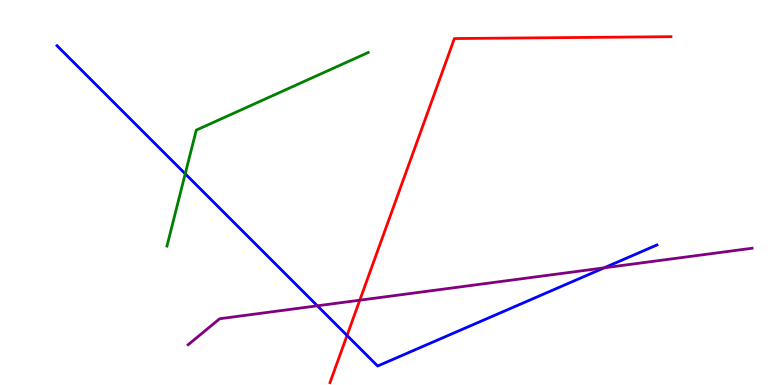[{'lines': ['blue', 'red'], 'intersections': [{'x': 4.48, 'y': 1.29}]}, {'lines': ['green', 'red'], 'intersections': []}, {'lines': ['purple', 'red'], 'intersections': [{'x': 4.64, 'y': 2.2}]}, {'lines': ['blue', 'green'], 'intersections': [{'x': 2.39, 'y': 5.49}]}, {'lines': ['blue', 'purple'], 'intersections': [{'x': 4.09, 'y': 2.06}, {'x': 7.8, 'y': 3.04}]}, {'lines': ['green', 'purple'], 'intersections': []}]